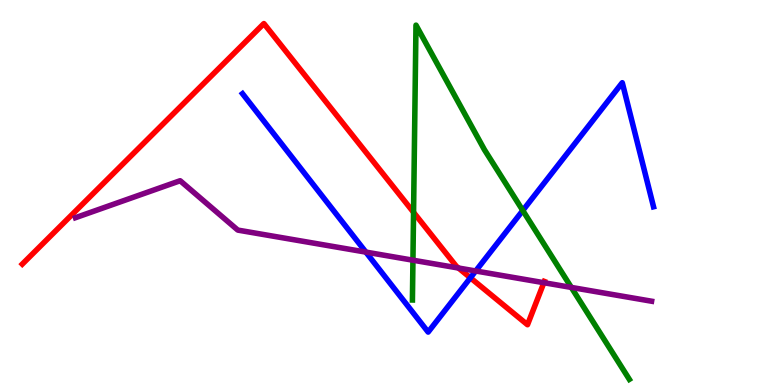[{'lines': ['blue', 'red'], 'intersections': [{'x': 6.07, 'y': 2.78}]}, {'lines': ['green', 'red'], 'intersections': [{'x': 5.34, 'y': 4.48}]}, {'lines': ['purple', 'red'], 'intersections': [{'x': 5.92, 'y': 3.04}, {'x': 7.02, 'y': 2.66}]}, {'lines': ['blue', 'green'], 'intersections': [{'x': 6.75, 'y': 4.53}]}, {'lines': ['blue', 'purple'], 'intersections': [{'x': 4.72, 'y': 3.45}, {'x': 6.14, 'y': 2.96}]}, {'lines': ['green', 'purple'], 'intersections': [{'x': 5.33, 'y': 3.24}, {'x': 7.37, 'y': 2.53}]}]